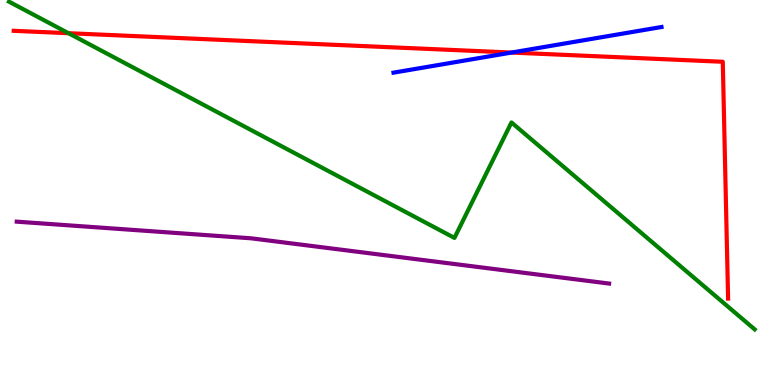[{'lines': ['blue', 'red'], 'intersections': [{'x': 6.6, 'y': 8.64}]}, {'lines': ['green', 'red'], 'intersections': [{'x': 0.884, 'y': 9.14}]}, {'lines': ['purple', 'red'], 'intersections': []}, {'lines': ['blue', 'green'], 'intersections': []}, {'lines': ['blue', 'purple'], 'intersections': []}, {'lines': ['green', 'purple'], 'intersections': []}]